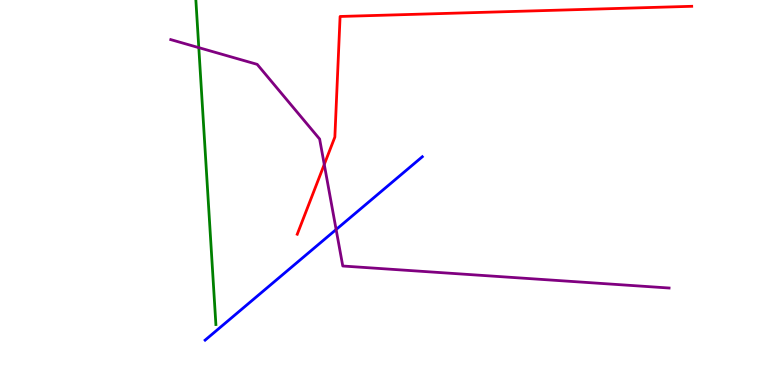[{'lines': ['blue', 'red'], 'intersections': []}, {'lines': ['green', 'red'], 'intersections': []}, {'lines': ['purple', 'red'], 'intersections': [{'x': 4.18, 'y': 5.73}]}, {'lines': ['blue', 'green'], 'intersections': []}, {'lines': ['blue', 'purple'], 'intersections': [{'x': 4.34, 'y': 4.04}]}, {'lines': ['green', 'purple'], 'intersections': [{'x': 2.57, 'y': 8.76}]}]